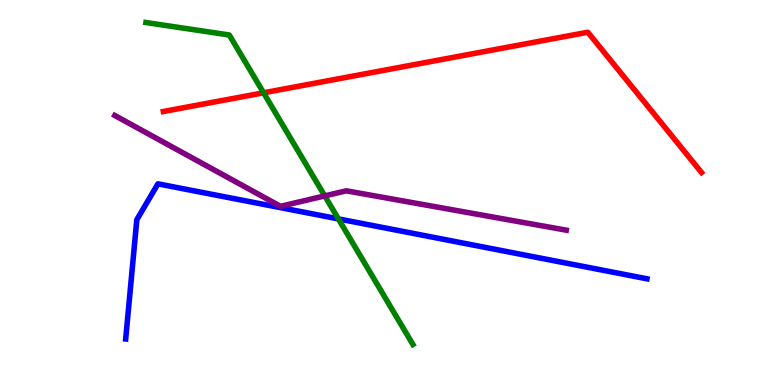[{'lines': ['blue', 'red'], 'intersections': []}, {'lines': ['green', 'red'], 'intersections': [{'x': 3.4, 'y': 7.59}]}, {'lines': ['purple', 'red'], 'intersections': []}, {'lines': ['blue', 'green'], 'intersections': [{'x': 4.37, 'y': 4.31}]}, {'lines': ['blue', 'purple'], 'intersections': []}, {'lines': ['green', 'purple'], 'intersections': [{'x': 4.19, 'y': 4.91}]}]